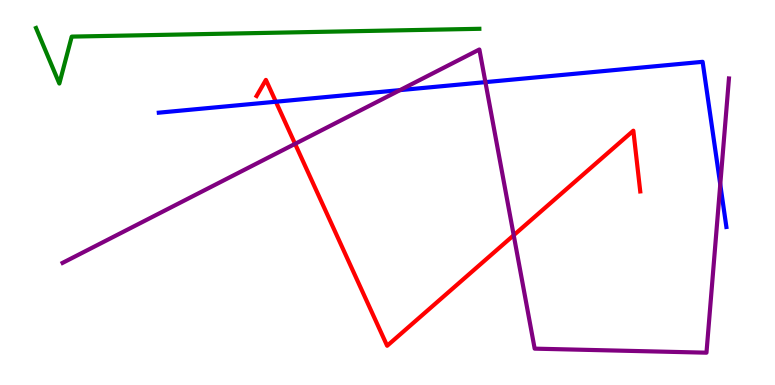[{'lines': ['blue', 'red'], 'intersections': [{'x': 3.56, 'y': 7.36}]}, {'lines': ['green', 'red'], 'intersections': []}, {'lines': ['purple', 'red'], 'intersections': [{'x': 3.81, 'y': 6.26}, {'x': 6.63, 'y': 3.89}]}, {'lines': ['blue', 'green'], 'intersections': []}, {'lines': ['blue', 'purple'], 'intersections': [{'x': 5.16, 'y': 7.66}, {'x': 6.26, 'y': 7.87}, {'x': 9.29, 'y': 5.21}]}, {'lines': ['green', 'purple'], 'intersections': []}]